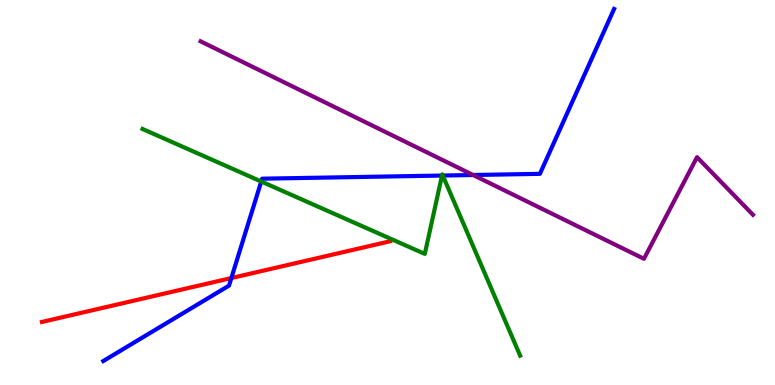[{'lines': ['blue', 'red'], 'intersections': [{'x': 2.99, 'y': 2.78}]}, {'lines': ['green', 'red'], 'intersections': []}, {'lines': ['purple', 'red'], 'intersections': []}, {'lines': ['blue', 'green'], 'intersections': [{'x': 3.37, 'y': 5.29}, {'x': 5.7, 'y': 5.44}, {'x': 5.71, 'y': 5.44}]}, {'lines': ['blue', 'purple'], 'intersections': [{'x': 6.1, 'y': 5.45}]}, {'lines': ['green', 'purple'], 'intersections': []}]